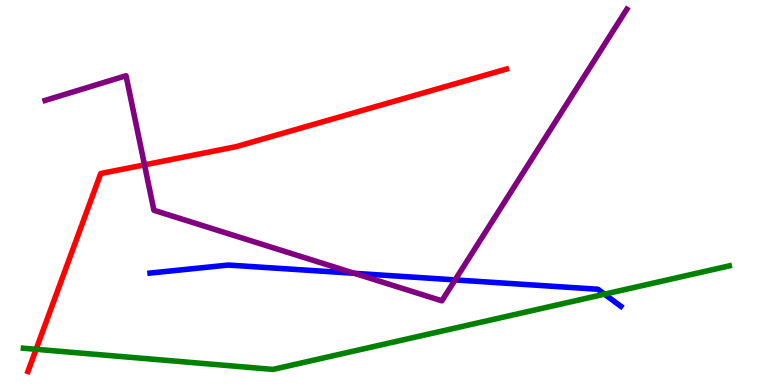[{'lines': ['blue', 'red'], 'intersections': []}, {'lines': ['green', 'red'], 'intersections': [{'x': 0.466, 'y': 0.927}]}, {'lines': ['purple', 'red'], 'intersections': [{'x': 1.86, 'y': 5.72}]}, {'lines': ['blue', 'green'], 'intersections': [{'x': 7.8, 'y': 2.36}]}, {'lines': ['blue', 'purple'], 'intersections': [{'x': 4.57, 'y': 2.9}, {'x': 5.87, 'y': 2.73}]}, {'lines': ['green', 'purple'], 'intersections': []}]